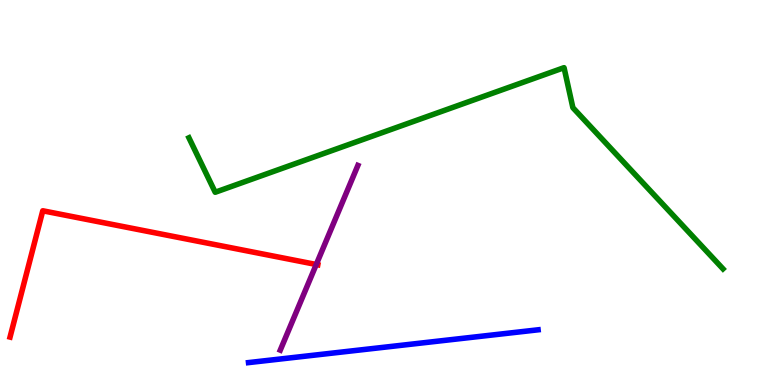[{'lines': ['blue', 'red'], 'intersections': []}, {'lines': ['green', 'red'], 'intersections': []}, {'lines': ['purple', 'red'], 'intersections': [{'x': 4.08, 'y': 3.13}]}, {'lines': ['blue', 'green'], 'intersections': []}, {'lines': ['blue', 'purple'], 'intersections': []}, {'lines': ['green', 'purple'], 'intersections': []}]